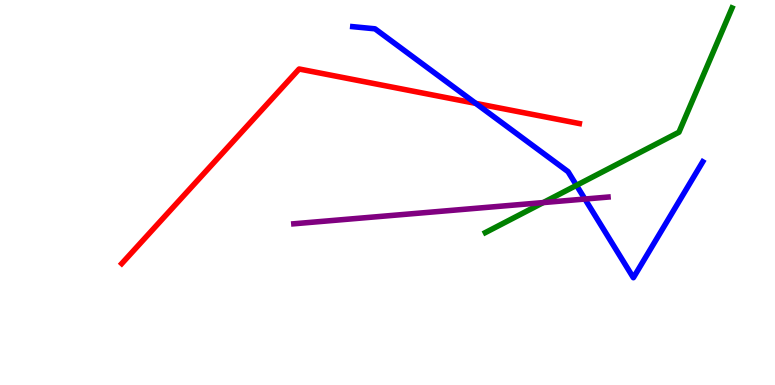[{'lines': ['blue', 'red'], 'intersections': [{'x': 6.14, 'y': 7.31}]}, {'lines': ['green', 'red'], 'intersections': []}, {'lines': ['purple', 'red'], 'intersections': []}, {'lines': ['blue', 'green'], 'intersections': [{'x': 7.44, 'y': 5.19}]}, {'lines': ['blue', 'purple'], 'intersections': [{'x': 7.55, 'y': 4.83}]}, {'lines': ['green', 'purple'], 'intersections': [{'x': 7.01, 'y': 4.74}]}]